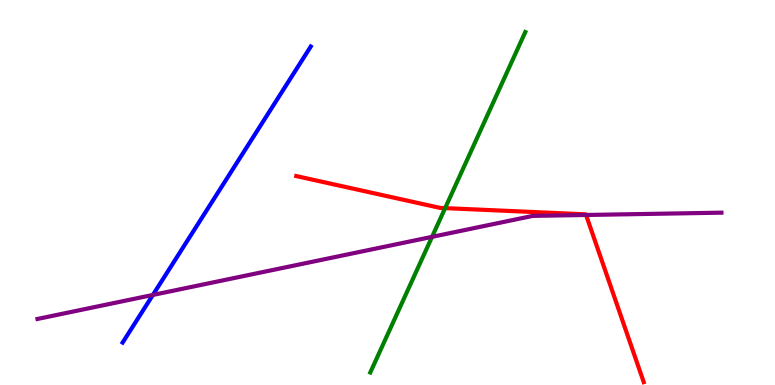[{'lines': ['blue', 'red'], 'intersections': []}, {'lines': ['green', 'red'], 'intersections': [{'x': 5.74, 'y': 4.59}]}, {'lines': ['purple', 'red'], 'intersections': [{'x': 7.56, 'y': 4.42}]}, {'lines': ['blue', 'green'], 'intersections': []}, {'lines': ['blue', 'purple'], 'intersections': [{'x': 1.97, 'y': 2.34}]}, {'lines': ['green', 'purple'], 'intersections': [{'x': 5.57, 'y': 3.85}]}]